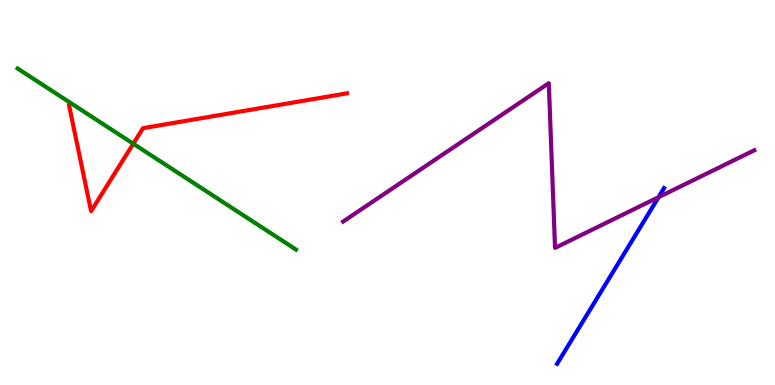[{'lines': ['blue', 'red'], 'intersections': []}, {'lines': ['green', 'red'], 'intersections': [{'x': 1.72, 'y': 6.27}]}, {'lines': ['purple', 'red'], 'intersections': []}, {'lines': ['blue', 'green'], 'intersections': []}, {'lines': ['blue', 'purple'], 'intersections': [{'x': 8.5, 'y': 4.88}]}, {'lines': ['green', 'purple'], 'intersections': []}]